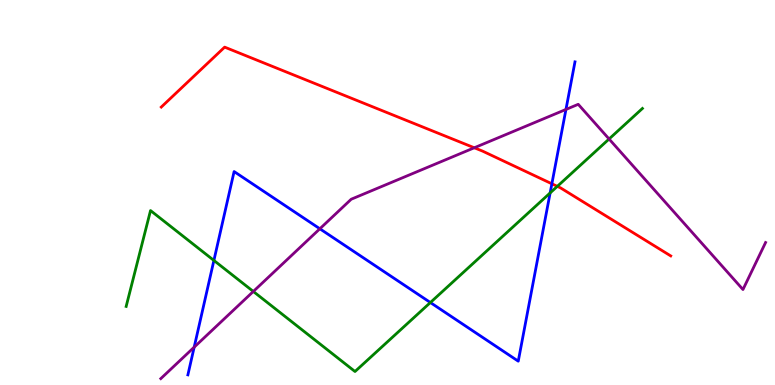[{'lines': ['blue', 'red'], 'intersections': [{'x': 7.12, 'y': 5.23}]}, {'lines': ['green', 'red'], 'intersections': [{'x': 7.19, 'y': 5.16}]}, {'lines': ['purple', 'red'], 'intersections': [{'x': 6.12, 'y': 6.16}]}, {'lines': ['blue', 'green'], 'intersections': [{'x': 2.76, 'y': 3.24}, {'x': 5.55, 'y': 2.14}, {'x': 7.1, 'y': 4.99}]}, {'lines': ['blue', 'purple'], 'intersections': [{'x': 2.51, 'y': 0.983}, {'x': 4.13, 'y': 4.06}, {'x': 7.3, 'y': 7.16}]}, {'lines': ['green', 'purple'], 'intersections': [{'x': 3.27, 'y': 2.43}, {'x': 7.86, 'y': 6.39}]}]